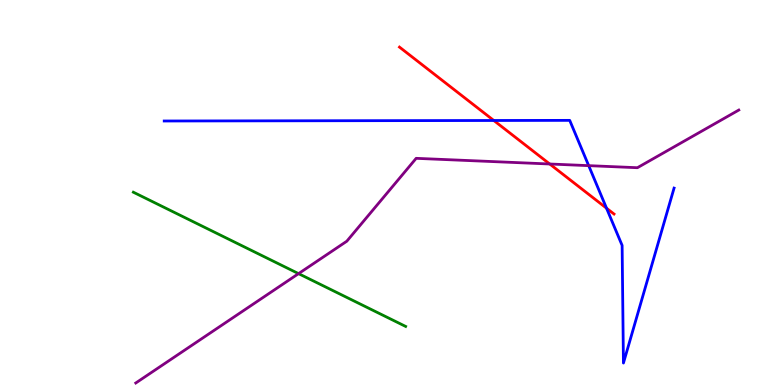[{'lines': ['blue', 'red'], 'intersections': [{'x': 6.37, 'y': 6.87}, {'x': 7.83, 'y': 4.59}]}, {'lines': ['green', 'red'], 'intersections': []}, {'lines': ['purple', 'red'], 'intersections': [{'x': 7.09, 'y': 5.74}]}, {'lines': ['blue', 'green'], 'intersections': []}, {'lines': ['blue', 'purple'], 'intersections': [{'x': 7.6, 'y': 5.7}]}, {'lines': ['green', 'purple'], 'intersections': [{'x': 3.85, 'y': 2.89}]}]